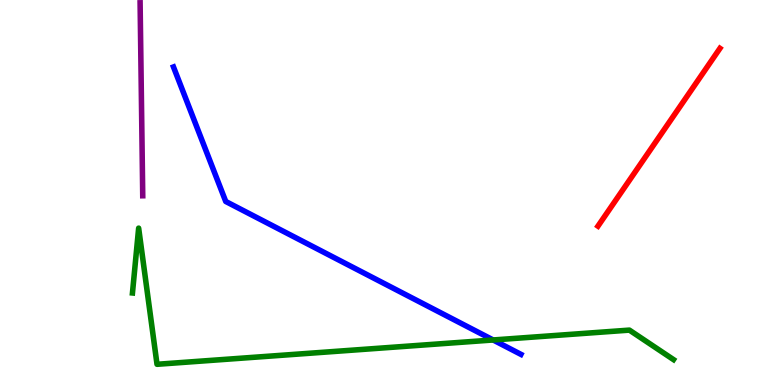[{'lines': ['blue', 'red'], 'intersections': []}, {'lines': ['green', 'red'], 'intersections': []}, {'lines': ['purple', 'red'], 'intersections': []}, {'lines': ['blue', 'green'], 'intersections': [{'x': 6.36, 'y': 1.17}]}, {'lines': ['blue', 'purple'], 'intersections': []}, {'lines': ['green', 'purple'], 'intersections': []}]